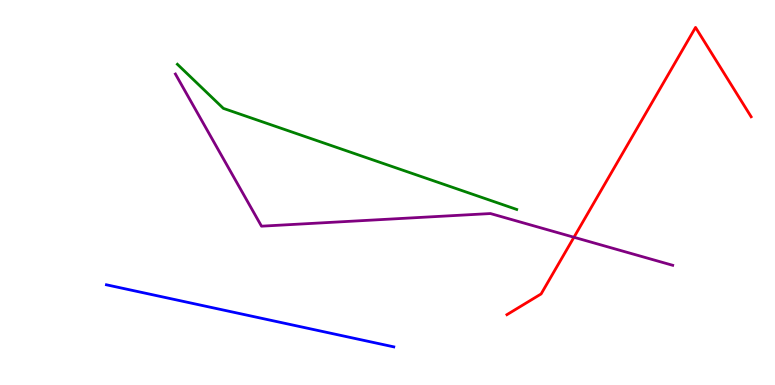[{'lines': ['blue', 'red'], 'intersections': []}, {'lines': ['green', 'red'], 'intersections': []}, {'lines': ['purple', 'red'], 'intersections': [{'x': 7.41, 'y': 3.84}]}, {'lines': ['blue', 'green'], 'intersections': []}, {'lines': ['blue', 'purple'], 'intersections': []}, {'lines': ['green', 'purple'], 'intersections': []}]